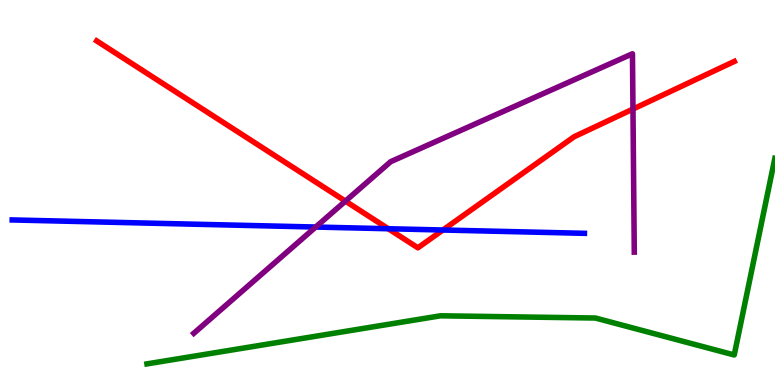[{'lines': ['blue', 'red'], 'intersections': [{'x': 5.01, 'y': 4.06}, {'x': 5.72, 'y': 4.03}]}, {'lines': ['green', 'red'], 'intersections': []}, {'lines': ['purple', 'red'], 'intersections': [{'x': 4.46, 'y': 4.78}, {'x': 8.17, 'y': 7.17}]}, {'lines': ['blue', 'green'], 'intersections': []}, {'lines': ['blue', 'purple'], 'intersections': [{'x': 4.07, 'y': 4.1}]}, {'lines': ['green', 'purple'], 'intersections': []}]